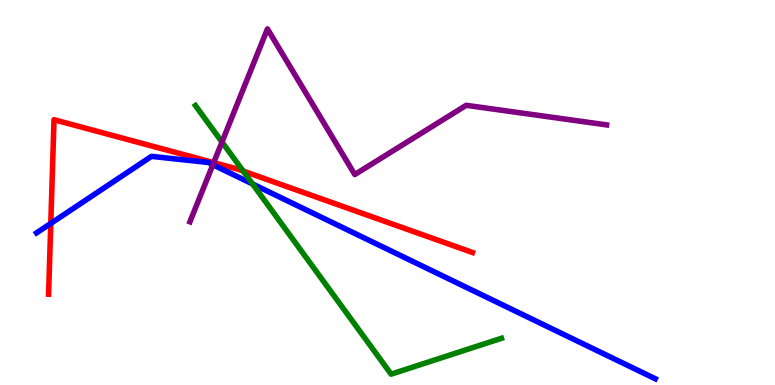[{'lines': ['blue', 'red'], 'intersections': [{'x': 0.655, 'y': 4.2}]}, {'lines': ['green', 'red'], 'intersections': [{'x': 3.14, 'y': 5.56}]}, {'lines': ['purple', 'red'], 'intersections': [{'x': 2.76, 'y': 5.78}]}, {'lines': ['blue', 'green'], 'intersections': [{'x': 3.26, 'y': 5.22}]}, {'lines': ['blue', 'purple'], 'intersections': [{'x': 2.75, 'y': 5.72}]}, {'lines': ['green', 'purple'], 'intersections': [{'x': 2.86, 'y': 6.31}]}]